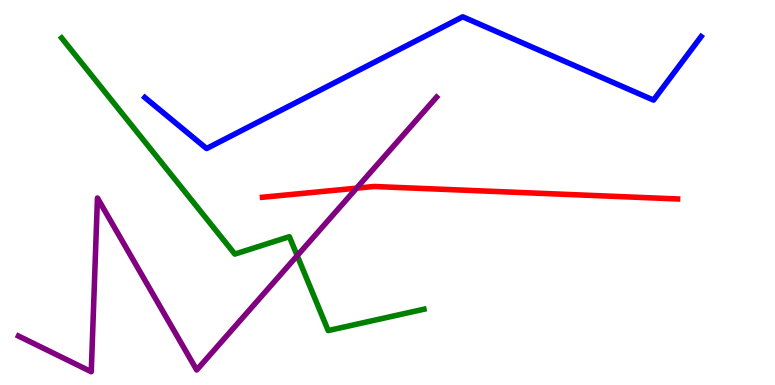[{'lines': ['blue', 'red'], 'intersections': []}, {'lines': ['green', 'red'], 'intersections': []}, {'lines': ['purple', 'red'], 'intersections': [{'x': 4.6, 'y': 5.11}]}, {'lines': ['blue', 'green'], 'intersections': []}, {'lines': ['blue', 'purple'], 'intersections': []}, {'lines': ['green', 'purple'], 'intersections': [{'x': 3.84, 'y': 3.36}]}]